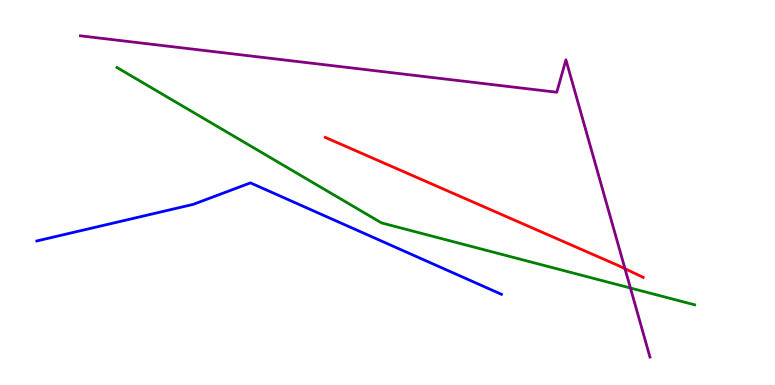[{'lines': ['blue', 'red'], 'intersections': []}, {'lines': ['green', 'red'], 'intersections': []}, {'lines': ['purple', 'red'], 'intersections': [{'x': 8.06, 'y': 3.02}]}, {'lines': ['blue', 'green'], 'intersections': []}, {'lines': ['blue', 'purple'], 'intersections': []}, {'lines': ['green', 'purple'], 'intersections': [{'x': 8.13, 'y': 2.52}]}]